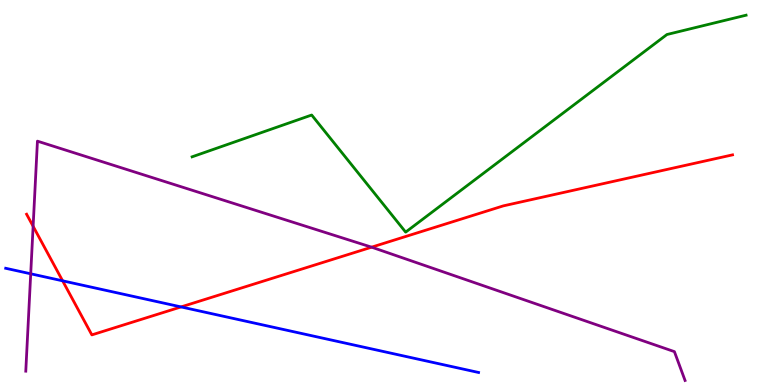[{'lines': ['blue', 'red'], 'intersections': [{'x': 0.808, 'y': 2.71}, {'x': 2.34, 'y': 2.03}]}, {'lines': ['green', 'red'], 'intersections': []}, {'lines': ['purple', 'red'], 'intersections': [{'x': 0.427, 'y': 4.12}, {'x': 4.79, 'y': 3.58}]}, {'lines': ['blue', 'green'], 'intersections': []}, {'lines': ['blue', 'purple'], 'intersections': [{'x': 0.396, 'y': 2.89}]}, {'lines': ['green', 'purple'], 'intersections': []}]